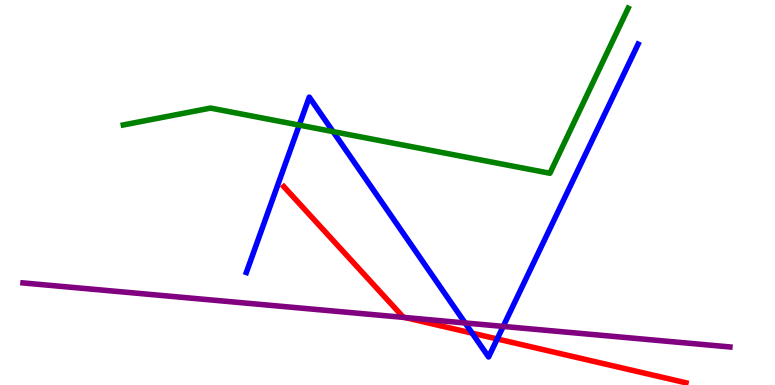[{'lines': ['blue', 'red'], 'intersections': [{'x': 6.09, 'y': 1.35}, {'x': 6.42, 'y': 1.2}]}, {'lines': ['green', 'red'], 'intersections': []}, {'lines': ['purple', 'red'], 'intersections': [{'x': 5.22, 'y': 1.75}]}, {'lines': ['blue', 'green'], 'intersections': [{'x': 3.86, 'y': 6.75}, {'x': 4.3, 'y': 6.58}]}, {'lines': ['blue', 'purple'], 'intersections': [{'x': 6.0, 'y': 1.61}, {'x': 6.49, 'y': 1.52}]}, {'lines': ['green', 'purple'], 'intersections': []}]